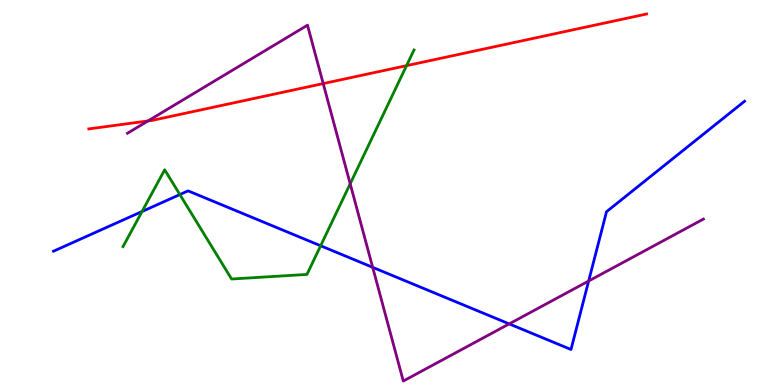[{'lines': ['blue', 'red'], 'intersections': []}, {'lines': ['green', 'red'], 'intersections': [{'x': 5.25, 'y': 8.29}]}, {'lines': ['purple', 'red'], 'intersections': [{'x': 1.91, 'y': 6.86}, {'x': 4.17, 'y': 7.83}]}, {'lines': ['blue', 'green'], 'intersections': [{'x': 1.83, 'y': 4.51}, {'x': 2.32, 'y': 4.95}, {'x': 4.14, 'y': 3.62}]}, {'lines': ['blue', 'purple'], 'intersections': [{'x': 4.81, 'y': 3.06}, {'x': 6.57, 'y': 1.59}, {'x': 7.6, 'y': 2.7}]}, {'lines': ['green', 'purple'], 'intersections': [{'x': 4.52, 'y': 5.23}]}]